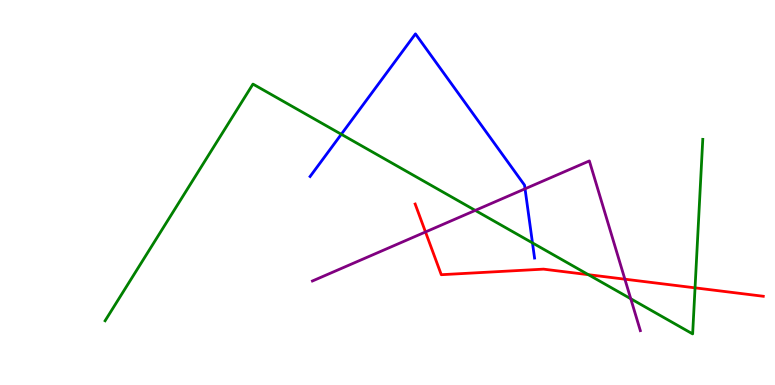[{'lines': ['blue', 'red'], 'intersections': []}, {'lines': ['green', 'red'], 'intersections': [{'x': 7.59, 'y': 2.87}, {'x': 8.97, 'y': 2.52}]}, {'lines': ['purple', 'red'], 'intersections': [{'x': 5.49, 'y': 3.97}, {'x': 8.06, 'y': 2.75}]}, {'lines': ['blue', 'green'], 'intersections': [{'x': 4.4, 'y': 6.51}, {'x': 6.87, 'y': 3.69}]}, {'lines': ['blue', 'purple'], 'intersections': [{'x': 6.77, 'y': 5.1}]}, {'lines': ['green', 'purple'], 'intersections': [{'x': 6.13, 'y': 4.54}, {'x': 8.14, 'y': 2.24}]}]